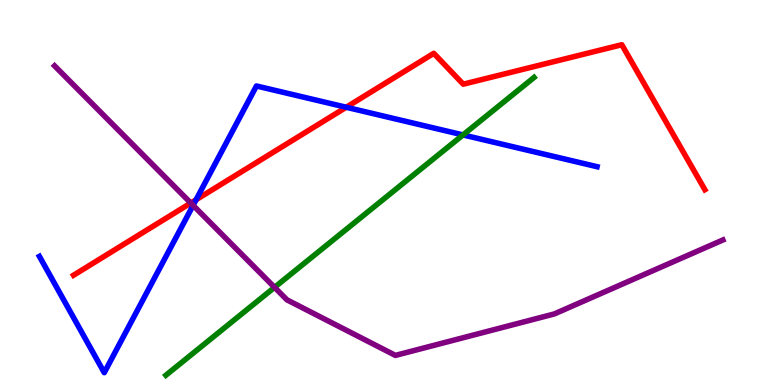[{'lines': ['blue', 'red'], 'intersections': [{'x': 2.53, 'y': 4.81}, {'x': 4.47, 'y': 7.21}]}, {'lines': ['green', 'red'], 'intersections': []}, {'lines': ['purple', 'red'], 'intersections': [{'x': 2.46, 'y': 4.73}]}, {'lines': ['blue', 'green'], 'intersections': [{'x': 5.97, 'y': 6.5}]}, {'lines': ['blue', 'purple'], 'intersections': [{'x': 2.49, 'y': 4.67}]}, {'lines': ['green', 'purple'], 'intersections': [{'x': 3.54, 'y': 2.54}]}]